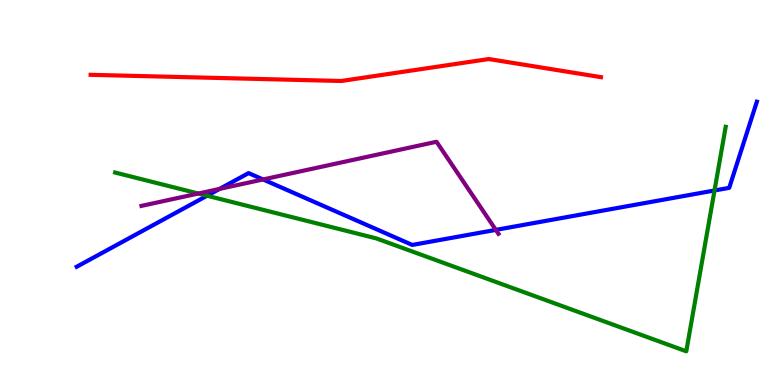[{'lines': ['blue', 'red'], 'intersections': []}, {'lines': ['green', 'red'], 'intersections': []}, {'lines': ['purple', 'red'], 'intersections': []}, {'lines': ['blue', 'green'], 'intersections': [{'x': 2.67, 'y': 4.92}, {'x': 9.22, 'y': 5.05}]}, {'lines': ['blue', 'purple'], 'intersections': [{'x': 2.83, 'y': 5.09}, {'x': 3.39, 'y': 5.34}, {'x': 6.4, 'y': 4.03}]}, {'lines': ['green', 'purple'], 'intersections': [{'x': 2.56, 'y': 4.97}]}]